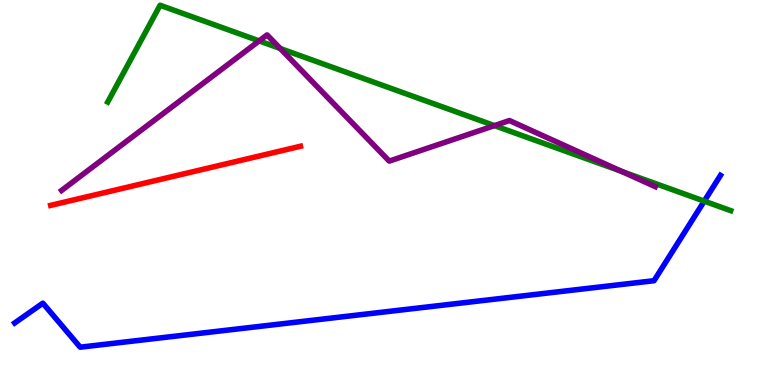[{'lines': ['blue', 'red'], 'intersections': []}, {'lines': ['green', 'red'], 'intersections': []}, {'lines': ['purple', 'red'], 'intersections': []}, {'lines': ['blue', 'green'], 'intersections': [{'x': 9.09, 'y': 4.78}]}, {'lines': ['blue', 'purple'], 'intersections': []}, {'lines': ['green', 'purple'], 'intersections': [{'x': 3.34, 'y': 8.94}, {'x': 3.62, 'y': 8.74}, {'x': 6.38, 'y': 6.74}, {'x': 8.02, 'y': 5.55}]}]